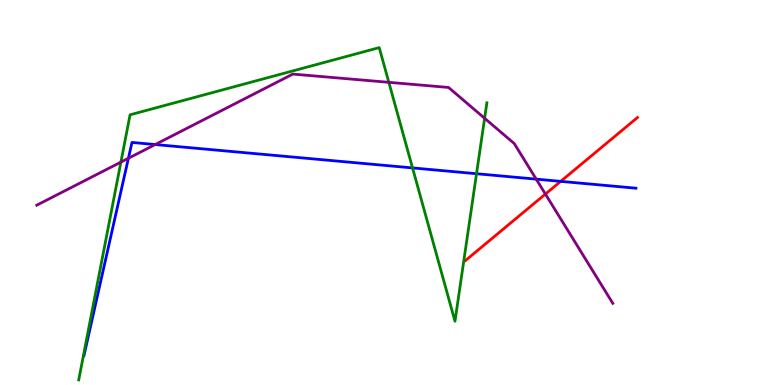[{'lines': ['blue', 'red'], 'intersections': [{'x': 7.23, 'y': 5.29}]}, {'lines': ['green', 'red'], 'intersections': []}, {'lines': ['purple', 'red'], 'intersections': [{'x': 7.04, 'y': 4.96}]}, {'lines': ['blue', 'green'], 'intersections': [{'x': 5.32, 'y': 5.64}, {'x': 6.15, 'y': 5.49}]}, {'lines': ['blue', 'purple'], 'intersections': [{'x': 1.66, 'y': 5.89}, {'x': 2.0, 'y': 6.25}, {'x': 6.92, 'y': 5.35}]}, {'lines': ['green', 'purple'], 'intersections': [{'x': 1.56, 'y': 5.79}, {'x': 5.02, 'y': 7.86}, {'x': 6.25, 'y': 6.93}]}]